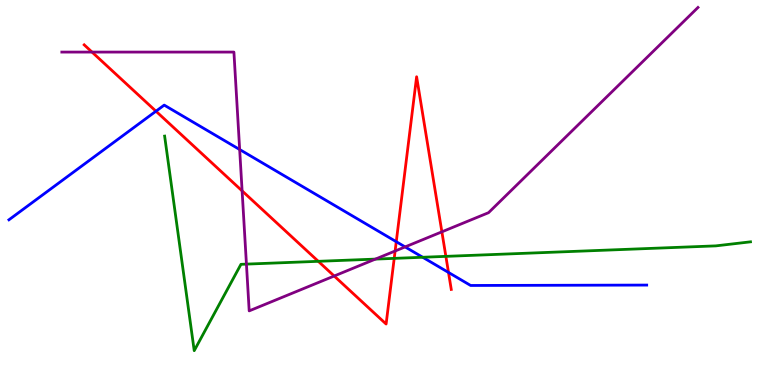[{'lines': ['blue', 'red'], 'intersections': [{'x': 2.01, 'y': 7.11}, {'x': 5.11, 'y': 3.72}, {'x': 5.79, 'y': 2.92}]}, {'lines': ['green', 'red'], 'intersections': [{'x': 4.11, 'y': 3.21}, {'x': 5.09, 'y': 3.29}, {'x': 5.75, 'y': 3.34}]}, {'lines': ['purple', 'red'], 'intersections': [{'x': 1.19, 'y': 8.65}, {'x': 3.12, 'y': 5.04}, {'x': 4.31, 'y': 2.83}, {'x': 5.1, 'y': 3.48}, {'x': 5.7, 'y': 3.98}]}, {'lines': ['blue', 'green'], 'intersections': [{'x': 5.45, 'y': 3.32}]}, {'lines': ['blue', 'purple'], 'intersections': [{'x': 3.09, 'y': 6.12}, {'x': 5.23, 'y': 3.59}]}, {'lines': ['green', 'purple'], 'intersections': [{'x': 3.18, 'y': 3.14}, {'x': 4.84, 'y': 3.27}]}]